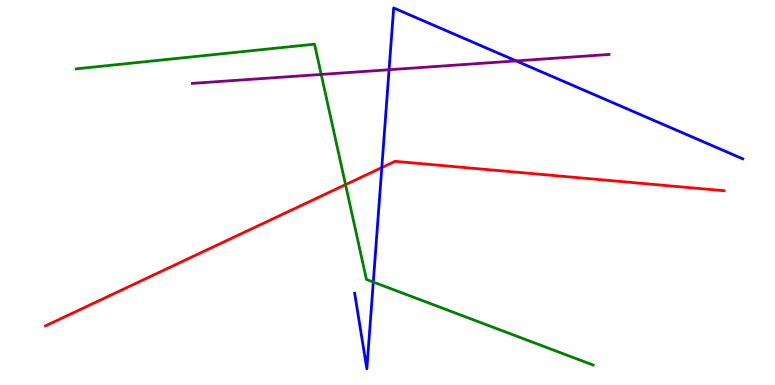[{'lines': ['blue', 'red'], 'intersections': [{'x': 4.93, 'y': 5.65}]}, {'lines': ['green', 'red'], 'intersections': [{'x': 4.46, 'y': 5.2}]}, {'lines': ['purple', 'red'], 'intersections': []}, {'lines': ['blue', 'green'], 'intersections': [{'x': 4.82, 'y': 2.67}]}, {'lines': ['blue', 'purple'], 'intersections': [{'x': 5.02, 'y': 8.19}, {'x': 6.66, 'y': 8.42}]}, {'lines': ['green', 'purple'], 'intersections': [{'x': 4.14, 'y': 8.07}]}]